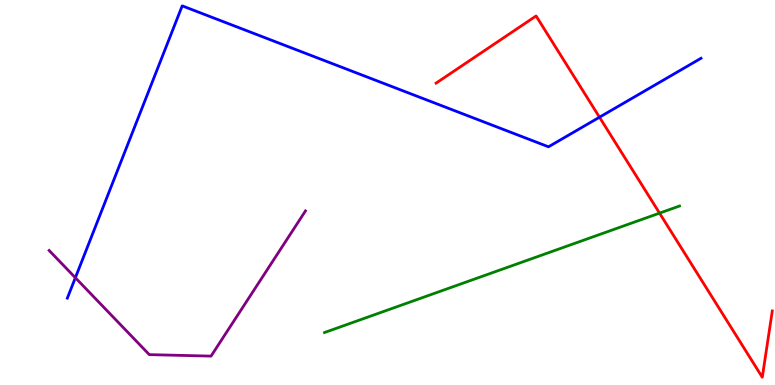[{'lines': ['blue', 'red'], 'intersections': [{'x': 7.74, 'y': 6.96}]}, {'lines': ['green', 'red'], 'intersections': [{'x': 8.51, 'y': 4.46}]}, {'lines': ['purple', 'red'], 'intersections': []}, {'lines': ['blue', 'green'], 'intersections': []}, {'lines': ['blue', 'purple'], 'intersections': [{'x': 0.972, 'y': 2.79}]}, {'lines': ['green', 'purple'], 'intersections': []}]